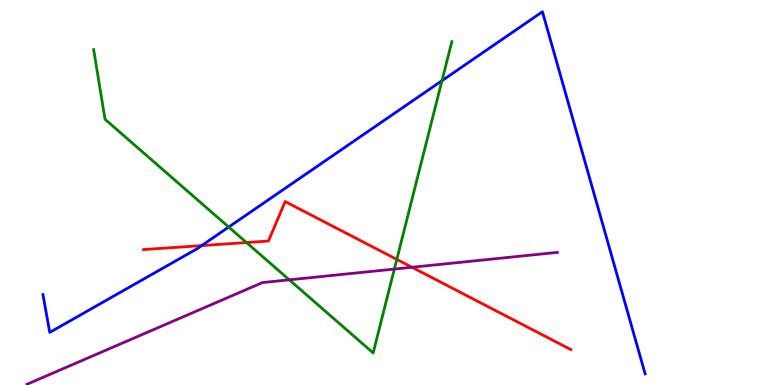[{'lines': ['blue', 'red'], 'intersections': [{'x': 2.6, 'y': 3.62}]}, {'lines': ['green', 'red'], 'intersections': [{'x': 3.18, 'y': 3.7}, {'x': 5.12, 'y': 3.26}]}, {'lines': ['purple', 'red'], 'intersections': [{'x': 5.32, 'y': 3.06}]}, {'lines': ['blue', 'green'], 'intersections': [{'x': 2.95, 'y': 4.1}, {'x': 5.7, 'y': 7.9}]}, {'lines': ['blue', 'purple'], 'intersections': []}, {'lines': ['green', 'purple'], 'intersections': [{'x': 3.73, 'y': 2.73}, {'x': 5.09, 'y': 3.01}]}]